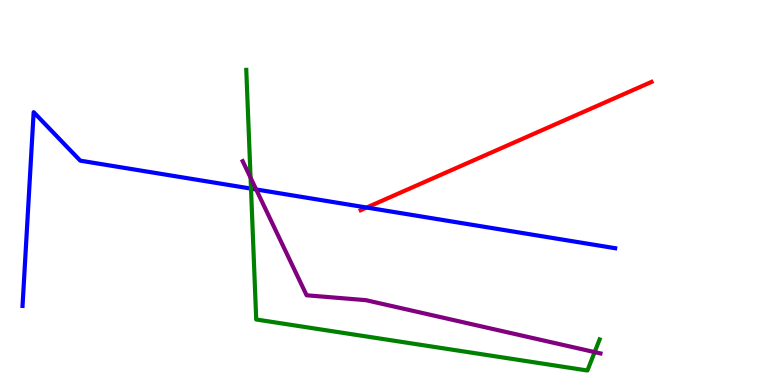[{'lines': ['blue', 'red'], 'intersections': [{'x': 4.73, 'y': 4.61}]}, {'lines': ['green', 'red'], 'intersections': []}, {'lines': ['purple', 'red'], 'intersections': []}, {'lines': ['blue', 'green'], 'intersections': [{'x': 3.24, 'y': 5.1}]}, {'lines': ['blue', 'purple'], 'intersections': [{'x': 3.31, 'y': 5.08}]}, {'lines': ['green', 'purple'], 'intersections': [{'x': 3.23, 'y': 5.38}, {'x': 7.67, 'y': 0.855}]}]